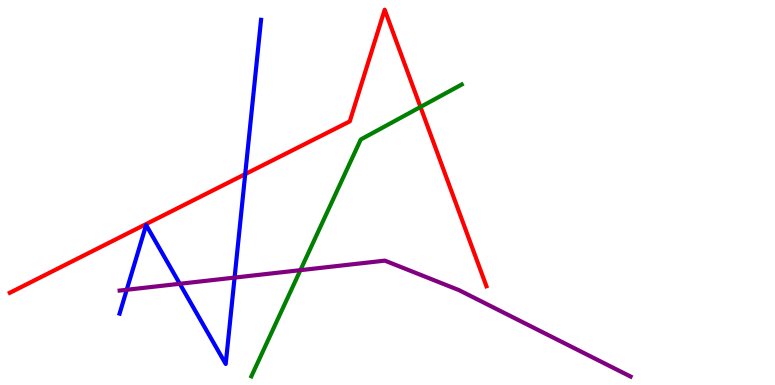[{'lines': ['blue', 'red'], 'intersections': [{'x': 3.16, 'y': 5.48}]}, {'lines': ['green', 'red'], 'intersections': [{'x': 5.43, 'y': 7.22}]}, {'lines': ['purple', 'red'], 'intersections': []}, {'lines': ['blue', 'green'], 'intersections': []}, {'lines': ['blue', 'purple'], 'intersections': [{'x': 1.64, 'y': 2.47}, {'x': 2.32, 'y': 2.63}, {'x': 3.03, 'y': 2.79}]}, {'lines': ['green', 'purple'], 'intersections': [{'x': 3.88, 'y': 2.98}]}]